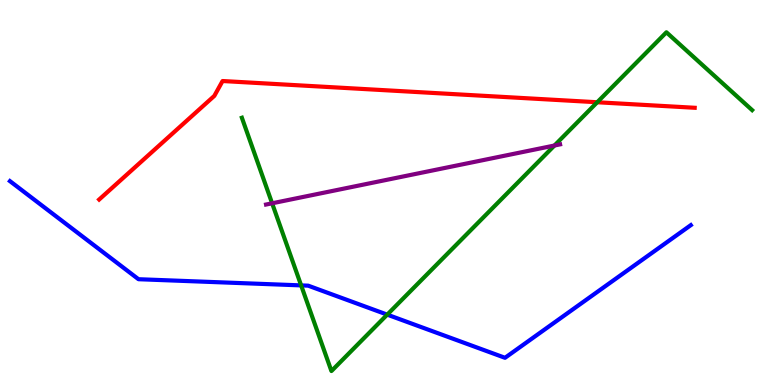[{'lines': ['blue', 'red'], 'intersections': []}, {'lines': ['green', 'red'], 'intersections': [{'x': 7.71, 'y': 7.34}]}, {'lines': ['purple', 'red'], 'intersections': []}, {'lines': ['blue', 'green'], 'intersections': [{'x': 3.89, 'y': 2.59}, {'x': 5.0, 'y': 1.83}]}, {'lines': ['blue', 'purple'], 'intersections': []}, {'lines': ['green', 'purple'], 'intersections': [{'x': 3.51, 'y': 4.72}, {'x': 7.15, 'y': 6.22}]}]